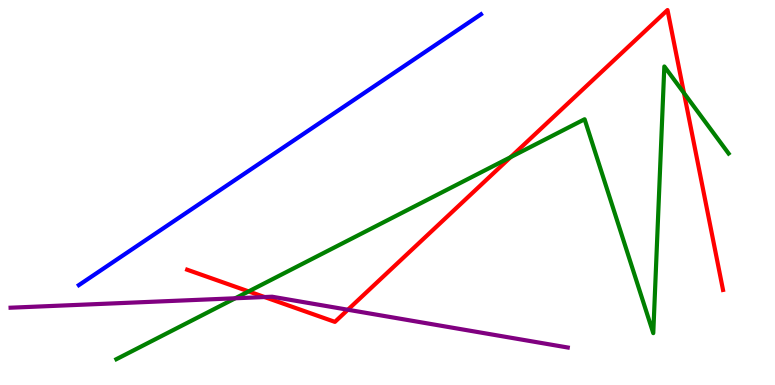[{'lines': ['blue', 'red'], 'intersections': []}, {'lines': ['green', 'red'], 'intersections': [{'x': 3.21, 'y': 2.43}, {'x': 6.59, 'y': 5.92}, {'x': 8.83, 'y': 7.58}]}, {'lines': ['purple', 'red'], 'intersections': [{'x': 3.41, 'y': 2.28}, {'x': 4.49, 'y': 1.95}]}, {'lines': ['blue', 'green'], 'intersections': []}, {'lines': ['blue', 'purple'], 'intersections': []}, {'lines': ['green', 'purple'], 'intersections': [{'x': 3.04, 'y': 2.25}]}]